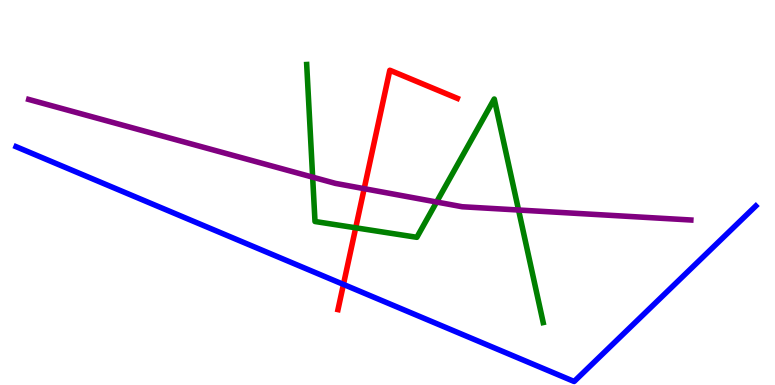[{'lines': ['blue', 'red'], 'intersections': [{'x': 4.43, 'y': 2.61}]}, {'lines': ['green', 'red'], 'intersections': [{'x': 4.59, 'y': 4.08}]}, {'lines': ['purple', 'red'], 'intersections': [{'x': 4.7, 'y': 5.1}]}, {'lines': ['blue', 'green'], 'intersections': []}, {'lines': ['blue', 'purple'], 'intersections': []}, {'lines': ['green', 'purple'], 'intersections': [{'x': 4.03, 'y': 5.4}, {'x': 5.63, 'y': 4.75}, {'x': 6.69, 'y': 4.55}]}]